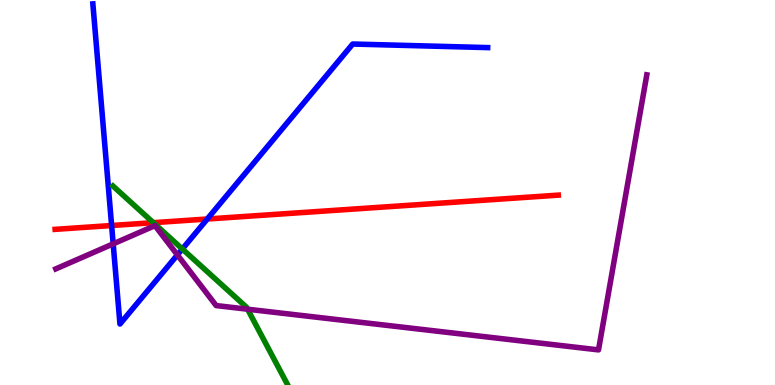[{'lines': ['blue', 'red'], 'intersections': [{'x': 1.44, 'y': 4.14}, {'x': 2.67, 'y': 4.31}]}, {'lines': ['green', 'red'], 'intersections': [{'x': 1.98, 'y': 4.22}]}, {'lines': ['purple', 'red'], 'intersections': []}, {'lines': ['blue', 'green'], 'intersections': [{'x': 2.35, 'y': 3.53}]}, {'lines': ['blue', 'purple'], 'intersections': [{'x': 1.46, 'y': 3.67}, {'x': 2.29, 'y': 3.38}]}, {'lines': ['green', 'purple'], 'intersections': [{'x': 3.19, 'y': 1.97}]}]